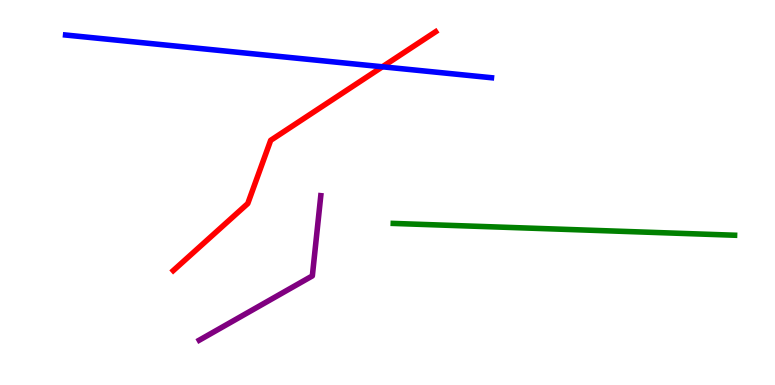[{'lines': ['blue', 'red'], 'intersections': [{'x': 4.93, 'y': 8.27}]}, {'lines': ['green', 'red'], 'intersections': []}, {'lines': ['purple', 'red'], 'intersections': []}, {'lines': ['blue', 'green'], 'intersections': []}, {'lines': ['blue', 'purple'], 'intersections': []}, {'lines': ['green', 'purple'], 'intersections': []}]